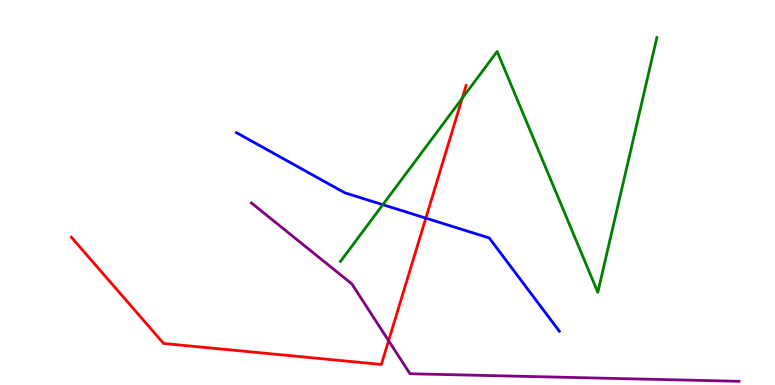[{'lines': ['blue', 'red'], 'intersections': [{'x': 5.49, 'y': 4.33}]}, {'lines': ['green', 'red'], 'intersections': [{'x': 5.96, 'y': 7.45}]}, {'lines': ['purple', 'red'], 'intersections': [{'x': 5.01, 'y': 1.15}]}, {'lines': ['blue', 'green'], 'intersections': [{'x': 4.94, 'y': 4.68}]}, {'lines': ['blue', 'purple'], 'intersections': []}, {'lines': ['green', 'purple'], 'intersections': []}]